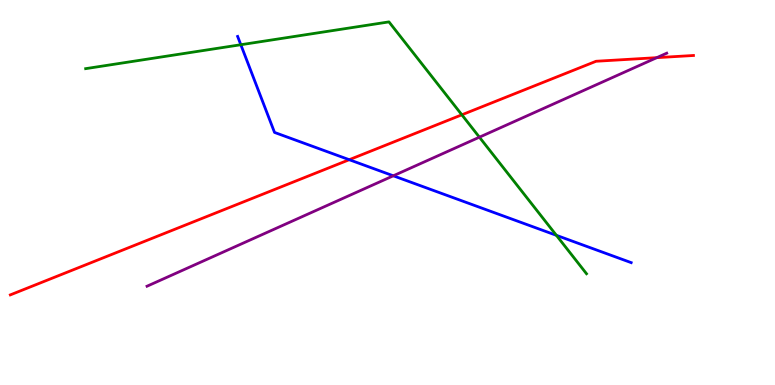[{'lines': ['blue', 'red'], 'intersections': [{'x': 4.51, 'y': 5.85}]}, {'lines': ['green', 'red'], 'intersections': [{'x': 5.96, 'y': 7.02}]}, {'lines': ['purple', 'red'], 'intersections': [{'x': 8.47, 'y': 8.5}]}, {'lines': ['blue', 'green'], 'intersections': [{'x': 3.11, 'y': 8.84}, {'x': 7.18, 'y': 3.89}]}, {'lines': ['blue', 'purple'], 'intersections': [{'x': 5.07, 'y': 5.43}]}, {'lines': ['green', 'purple'], 'intersections': [{'x': 6.19, 'y': 6.44}]}]